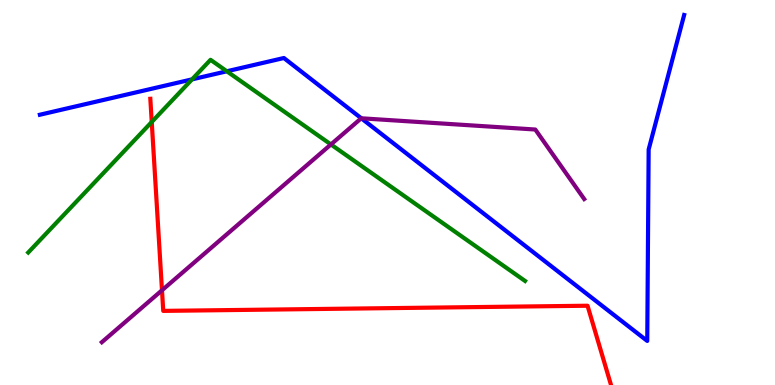[{'lines': ['blue', 'red'], 'intersections': []}, {'lines': ['green', 'red'], 'intersections': [{'x': 1.96, 'y': 6.83}]}, {'lines': ['purple', 'red'], 'intersections': [{'x': 2.09, 'y': 2.46}]}, {'lines': ['blue', 'green'], 'intersections': [{'x': 2.48, 'y': 7.94}, {'x': 2.93, 'y': 8.15}]}, {'lines': ['blue', 'purple'], 'intersections': [{'x': 4.66, 'y': 6.93}]}, {'lines': ['green', 'purple'], 'intersections': [{'x': 4.27, 'y': 6.25}]}]